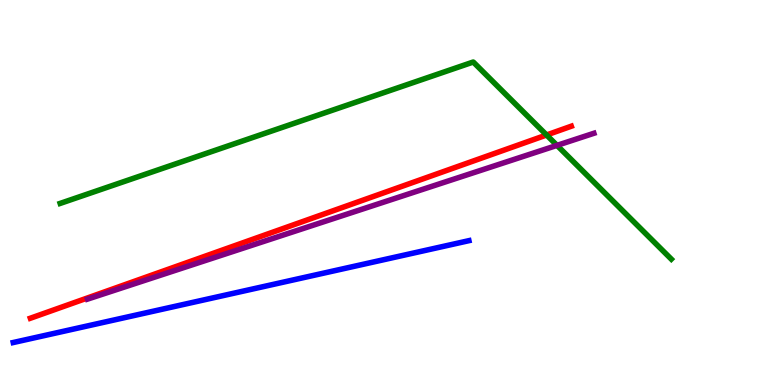[{'lines': ['blue', 'red'], 'intersections': []}, {'lines': ['green', 'red'], 'intersections': [{'x': 7.05, 'y': 6.49}]}, {'lines': ['purple', 'red'], 'intersections': []}, {'lines': ['blue', 'green'], 'intersections': []}, {'lines': ['blue', 'purple'], 'intersections': []}, {'lines': ['green', 'purple'], 'intersections': [{'x': 7.19, 'y': 6.22}]}]